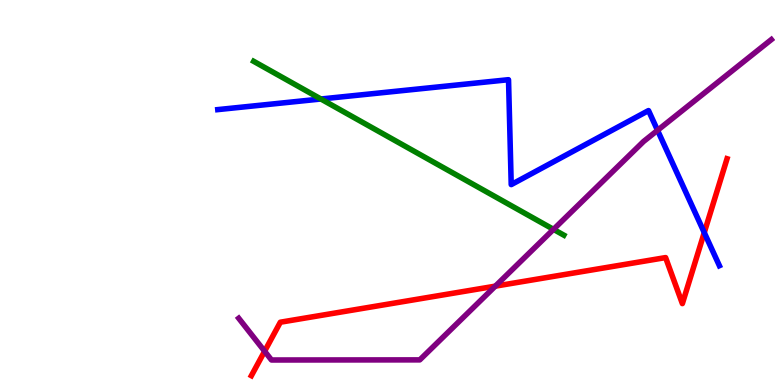[{'lines': ['blue', 'red'], 'intersections': [{'x': 9.09, 'y': 3.96}]}, {'lines': ['green', 'red'], 'intersections': []}, {'lines': ['purple', 'red'], 'intersections': [{'x': 3.41, 'y': 0.877}, {'x': 6.39, 'y': 2.57}]}, {'lines': ['blue', 'green'], 'intersections': [{'x': 4.14, 'y': 7.43}]}, {'lines': ['blue', 'purple'], 'intersections': [{'x': 8.48, 'y': 6.62}]}, {'lines': ['green', 'purple'], 'intersections': [{'x': 7.14, 'y': 4.04}]}]